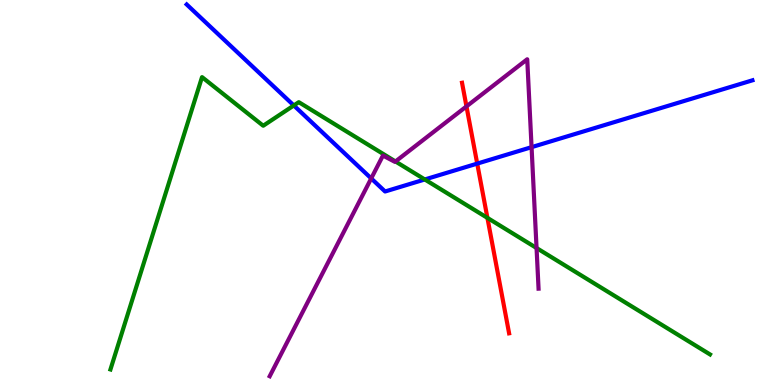[{'lines': ['blue', 'red'], 'intersections': [{'x': 6.16, 'y': 5.75}]}, {'lines': ['green', 'red'], 'intersections': [{'x': 6.29, 'y': 4.34}]}, {'lines': ['purple', 'red'], 'intersections': [{'x': 6.02, 'y': 7.24}]}, {'lines': ['blue', 'green'], 'intersections': [{'x': 3.79, 'y': 7.26}, {'x': 5.48, 'y': 5.34}]}, {'lines': ['blue', 'purple'], 'intersections': [{'x': 4.79, 'y': 5.37}, {'x': 6.86, 'y': 6.18}]}, {'lines': ['green', 'purple'], 'intersections': [{'x': 5.1, 'y': 5.81}, {'x': 6.92, 'y': 3.56}]}]